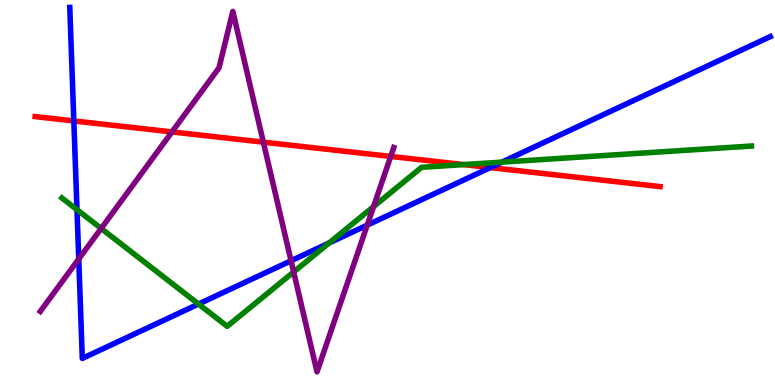[{'lines': ['blue', 'red'], 'intersections': [{'x': 0.953, 'y': 6.86}, {'x': 6.33, 'y': 5.65}]}, {'lines': ['green', 'red'], 'intersections': [{'x': 5.98, 'y': 5.72}]}, {'lines': ['purple', 'red'], 'intersections': [{'x': 2.22, 'y': 6.57}, {'x': 3.4, 'y': 6.31}, {'x': 5.04, 'y': 5.94}]}, {'lines': ['blue', 'green'], 'intersections': [{'x': 0.993, 'y': 4.55}, {'x': 2.56, 'y': 2.1}, {'x': 4.25, 'y': 3.69}, {'x': 6.48, 'y': 5.79}]}, {'lines': ['blue', 'purple'], 'intersections': [{'x': 1.02, 'y': 3.27}, {'x': 3.76, 'y': 3.23}, {'x': 4.74, 'y': 4.15}]}, {'lines': ['green', 'purple'], 'intersections': [{'x': 1.31, 'y': 4.07}, {'x': 3.79, 'y': 2.94}, {'x': 4.82, 'y': 4.63}]}]